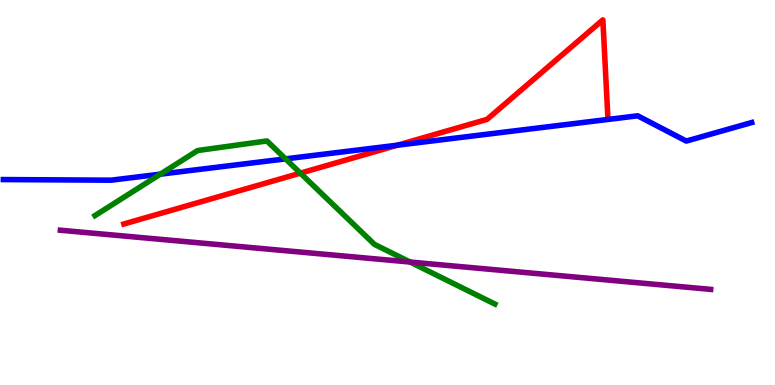[{'lines': ['blue', 'red'], 'intersections': [{'x': 5.13, 'y': 6.23}]}, {'lines': ['green', 'red'], 'intersections': [{'x': 3.88, 'y': 5.5}]}, {'lines': ['purple', 'red'], 'intersections': []}, {'lines': ['blue', 'green'], 'intersections': [{'x': 2.07, 'y': 5.48}, {'x': 3.68, 'y': 5.87}]}, {'lines': ['blue', 'purple'], 'intersections': []}, {'lines': ['green', 'purple'], 'intersections': [{'x': 5.29, 'y': 3.19}]}]